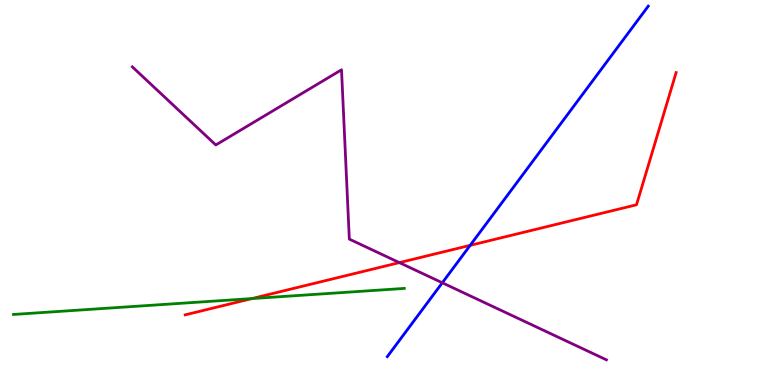[{'lines': ['blue', 'red'], 'intersections': [{'x': 6.07, 'y': 3.63}]}, {'lines': ['green', 'red'], 'intersections': [{'x': 3.25, 'y': 2.24}]}, {'lines': ['purple', 'red'], 'intersections': [{'x': 5.15, 'y': 3.18}]}, {'lines': ['blue', 'green'], 'intersections': []}, {'lines': ['blue', 'purple'], 'intersections': [{'x': 5.71, 'y': 2.66}]}, {'lines': ['green', 'purple'], 'intersections': []}]